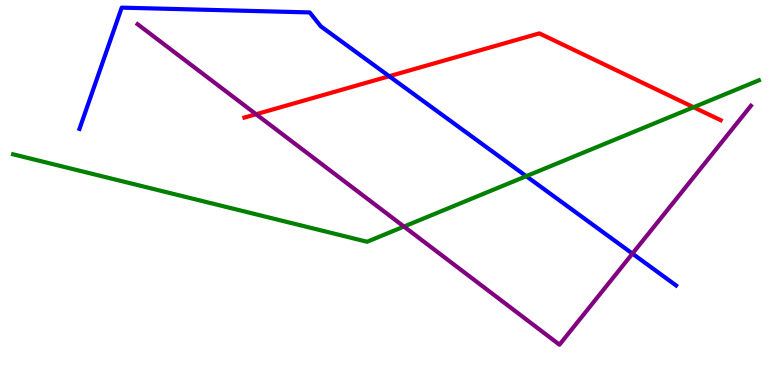[{'lines': ['blue', 'red'], 'intersections': [{'x': 5.02, 'y': 8.02}]}, {'lines': ['green', 'red'], 'intersections': [{'x': 8.95, 'y': 7.22}]}, {'lines': ['purple', 'red'], 'intersections': [{'x': 3.3, 'y': 7.03}]}, {'lines': ['blue', 'green'], 'intersections': [{'x': 6.79, 'y': 5.42}]}, {'lines': ['blue', 'purple'], 'intersections': [{'x': 8.16, 'y': 3.41}]}, {'lines': ['green', 'purple'], 'intersections': [{'x': 5.21, 'y': 4.12}]}]